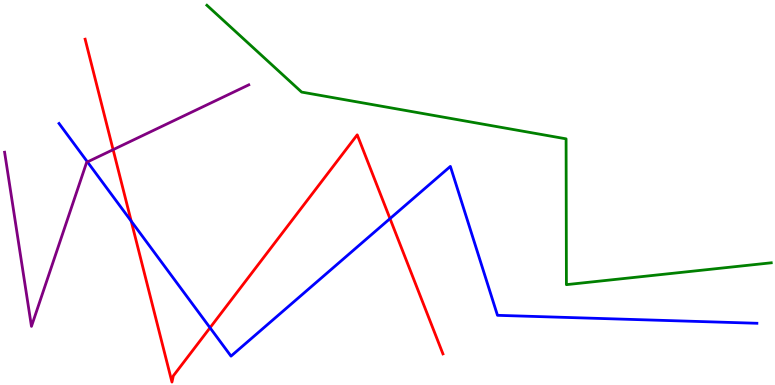[{'lines': ['blue', 'red'], 'intersections': [{'x': 1.69, 'y': 4.26}, {'x': 2.71, 'y': 1.49}, {'x': 5.03, 'y': 4.32}]}, {'lines': ['green', 'red'], 'intersections': []}, {'lines': ['purple', 'red'], 'intersections': [{'x': 1.46, 'y': 6.11}]}, {'lines': ['blue', 'green'], 'intersections': []}, {'lines': ['blue', 'purple'], 'intersections': [{'x': 1.13, 'y': 5.79}]}, {'lines': ['green', 'purple'], 'intersections': []}]